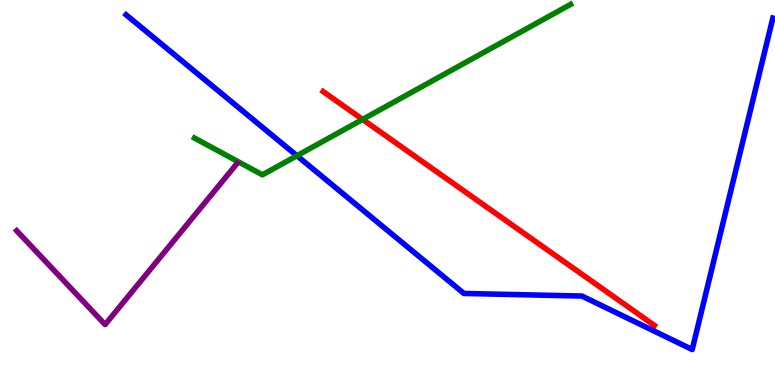[{'lines': ['blue', 'red'], 'intersections': []}, {'lines': ['green', 'red'], 'intersections': [{'x': 4.68, 'y': 6.9}]}, {'lines': ['purple', 'red'], 'intersections': []}, {'lines': ['blue', 'green'], 'intersections': [{'x': 3.83, 'y': 5.96}]}, {'lines': ['blue', 'purple'], 'intersections': []}, {'lines': ['green', 'purple'], 'intersections': []}]